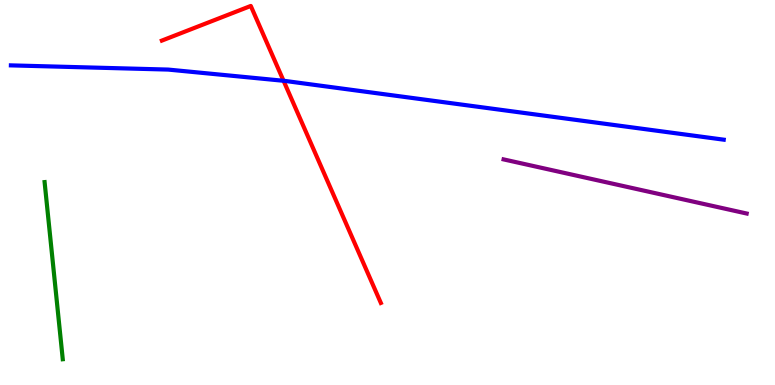[{'lines': ['blue', 'red'], 'intersections': [{'x': 3.66, 'y': 7.9}]}, {'lines': ['green', 'red'], 'intersections': []}, {'lines': ['purple', 'red'], 'intersections': []}, {'lines': ['blue', 'green'], 'intersections': []}, {'lines': ['blue', 'purple'], 'intersections': []}, {'lines': ['green', 'purple'], 'intersections': []}]